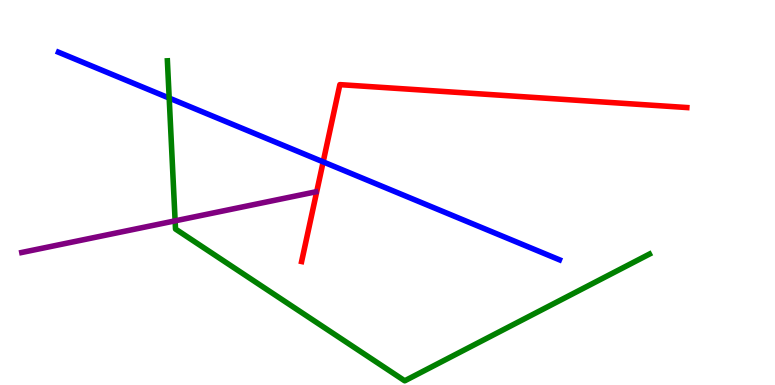[{'lines': ['blue', 'red'], 'intersections': [{'x': 4.17, 'y': 5.8}]}, {'lines': ['green', 'red'], 'intersections': []}, {'lines': ['purple', 'red'], 'intersections': []}, {'lines': ['blue', 'green'], 'intersections': [{'x': 2.18, 'y': 7.45}]}, {'lines': ['blue', 'purple'], 'intersections': []}, {'lines': ['green', 'purple'], 'intersections': [{'x': 2.26, 'y': 4.26}]}]